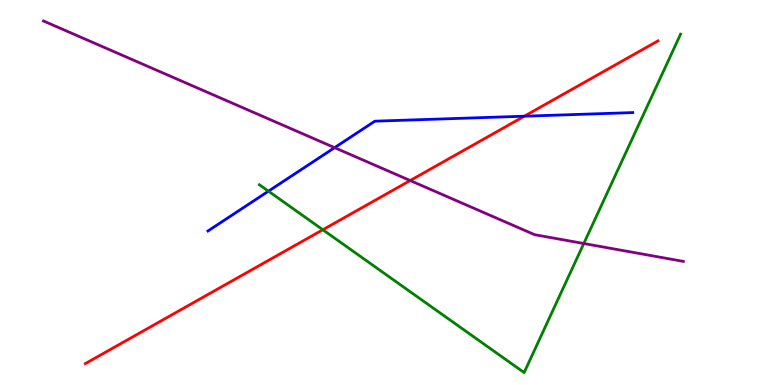[{'lines': ['blue', 'red'], 'intersections': [{'x': 6.77, 'y': 6.98}]}, {'lines': ['green', 'red'], 'intersections': [{'x': 4.17, 'y': 4.03}]}, {'lines': ['purple', 'red'], 'intersections': [{'x': 5.29, 'y': 5.31}]}, {'lines': ['blue', 'green'], 'intersections': [{'x': 3.46, 'y': 5.03}]}, {'lines': ['blue', 'purple'], 'intersections': [{'x': 4.32, 'y': 6.16}]}, {'lines': ['green', 'purple'], 'intersections': [{'x': 7.53, 'y': 3.67}]}]